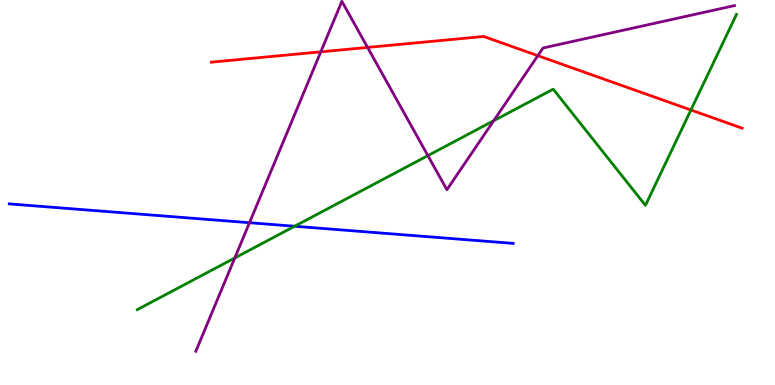[{'lines': ['blue', 'red'], 'intersections': []}, {'lines': ['green', 'red'], 'intersections': [{'x': 8.92, 'y': 7.14}]}, {'lines': ['purple', 'red'], 'intersections': [{'x': 4.14, 'y': 8.65}, {'x': 4.74, 'y': 8.77}, {'x': 6.94, 'y': 8.55}]}, {'lines': ['blue', 'green'], 'intersections': [{'x': 3.8, 'y': 4.12}]}, {'lines': ['blue', 'purple'], 'intersections': [{'x': 3.22, 'y': 4.22}]}, {'lines': ['green', 'purple'], 'intersections': [{'x': 3.03, 'y': 3.3}, {'x': 5.52, 'y': 5.96}, {'x': 6.37, 'y': 6.86}]}]